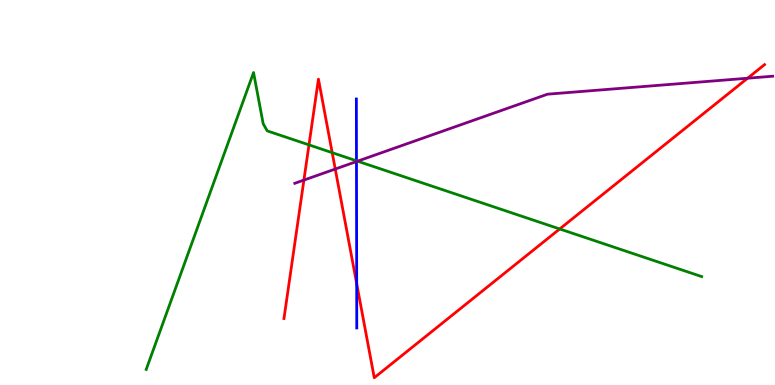[{'lines': ['blue', 'red'], 'intersections': [{'x': 4.6, 'y': 2.63}]}, {'lines': ['green', 'red'], 'intersections': [{'x': 3.99, 'y': 6.24}, {'x': 4.29, 'y': 6.03}, {'x': 7.22, 'y': 4.05}]}, {'lines': ['purple', 'red'], 'intersections': [{'x': 3.92, 'y': 5.32}, {'x': 4.33, 'y': 5.61}, {'x': 9.65, 'y': 7.97}]}, {'lines': ['blue', 'green'], 'intersections': [{'x': 4.6, 'y': 5.82}]}, {'lines': ['blue', 'purple'], 'intersections': [{'x': 4.6, 'y': 5.8}]}, {'lines': ['green', 'purple'], 'intersections': [{'x': 4.61, 'y': 5.81}]}]